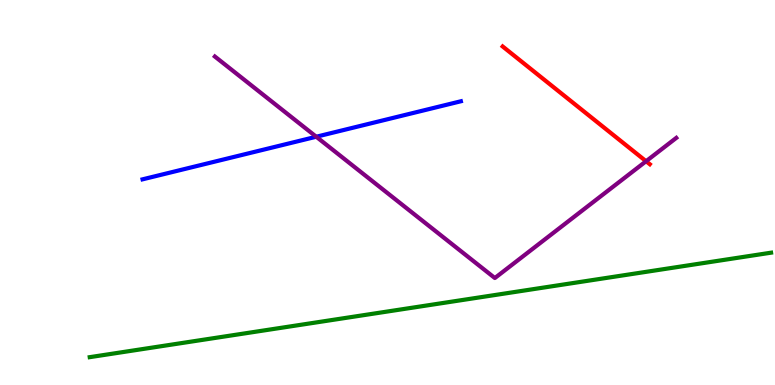[{'lines': ['blue', 'red'], 'intersections': []}, {'lines': ['green', 'red'], 'intersections': []}, {'lines': ['purple', 'red'], 'intersections': [{'x': 8.34, 'y': 5.81}]}, {'lines': ['blue', 'green'], 'intersections': []}, {'lines': ['blue', 'purple'], 'intersections': [{'x': 4.08, 'y': 6.45}]}, {'lines': ['green', 'purple'], 'intersections': []}]